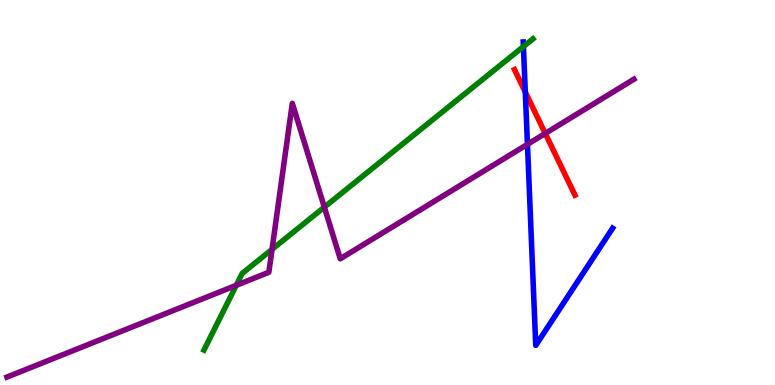[{'lines': ['blue', 'red'], 'intersections': [{'x': 6.78, 'y': 7.61}]}, {'lines': ['green', 'red'], 'intersections': []}, {'lines': ['purple', 'red'], 'intersections': [{'x': 7.04, 'y': 6.53}]}, {'lines': ['blue', 'green'], 'intersections': [{'x': 6.75, 'y': 8.79}]}, {'lines': ['blue', 'purple'], 'intersections': [{'x': 6.81, 'y': 6.25}]}, {'lines': ['green', 'purple'], 'intersections': [{'x': 3.05, 'y': 2.59}, {'x': 3.51, 'y': 3.52}, {'x': 4.18, 'y': 4.62}]}]